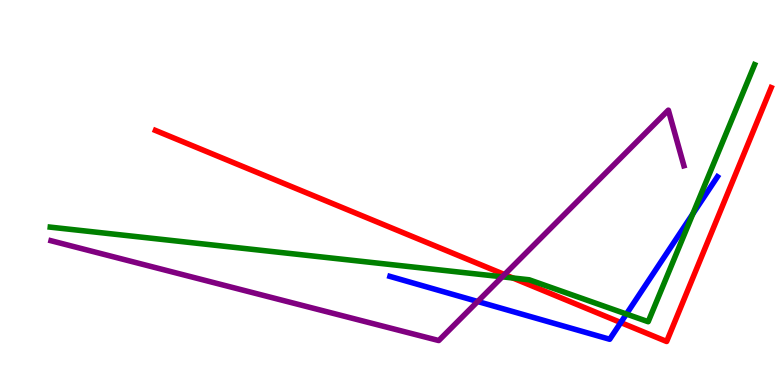[{'lines': ['blue', 'red'], 'intersections': [{'x': 8.01, 'y': 1.62}]}, {'lines': ['green', 'red'], 'intersections': [{'x': 6.62, 'y': 2.78}]}, {'lines': ['purple', 'red'], 'intersections': [{'x': 6.51, 'y': 2.87}]}, {'lines': ['blue', 'green'], 'intersections': [{'x': 8.08, 'y': 1.84}, {'x': 8.94, 'y': 4.45}]}, {'lines': ['blue', 'purple'], 'intersections': [{'x': 6.16, 'y': 2.17}]}, {'lines': ['green', 'purple'], 'intersections': [{'x': 6.48, 'y': 2.81}]}]